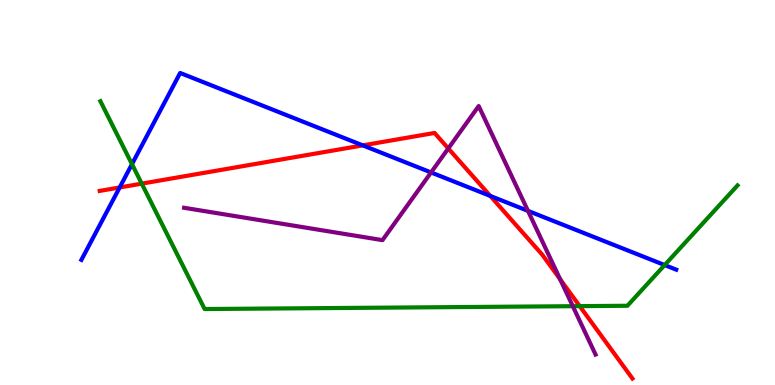[{'lines': ['blue', 'red'], 'intersections': [{'x': 1.54, 'y': 5.13}, {'x': 4.68, 'y': 6.22}, {'x': 6.33, 'y': 4.91}]}, {'lines': ['green', 'red'], 'intersections': [{'x': 1.83, 'y': 5.23}, {'x': 7.48, 'y': 2.05}]}, {'lines': ['purple', 'red'], 'intersections': [{'x': 5.78, 'y': 6.14}, {'x': 7.23, 'y': 2.75}]}, {'lines': ['blue', 'green'], 'intersections': [{'x': 1.7, 'y': 5.74}, {'x': 8.58, 'y': 3.12}]}, {'lines': ['blue', 'purple'], 'intersections': [{'x': 5.56, 'y': 5.52}, {'x': 6.81, 'y': 4.52}]}, {'lines': ['green', 'purple'], 'intersections': [{'x': 7.39, 'y': 2.05}]}]